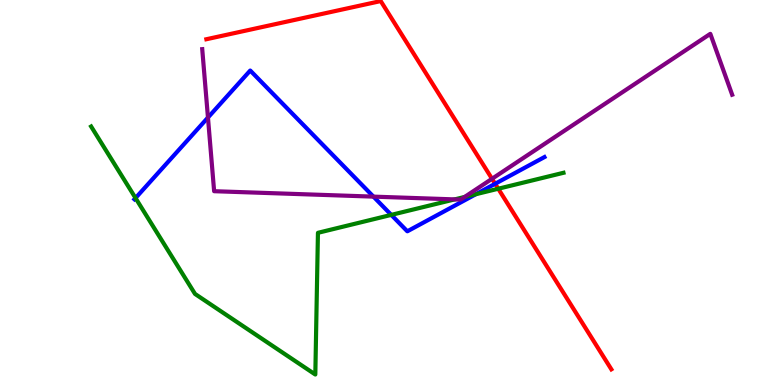[{'lines': ['blue', 'red'], 'intersections': [{'x': 6.39, 'y': 5.23}]}, {'lines': ['green', 'red'], 'intersections': [{'x': 6.43, 'y': 5.1}]}, {'lines': ['purple', 'red'], 'intersections': [{'x': 6.35, 'y': 5.36}]}, {'lines': ['blue', 'green'], 'intersections': [{'x': 1.75, 'y': 4.86}, {'x': 5.05, 'y': 4.42}, {'x': 6.14, 'y': 4.96}]}, {'lines': ['blue', 'purple'], 'intersections': [{'x': 2.68, 'y': 6.95}, {'x': 4.82, 'y': 4.89}]}, {'lines': ['green', 'purple'], 'intersections': [{'x': 5.87, 'y': 4.82}, {'x': 6.0, 'y': 4.88}]}]